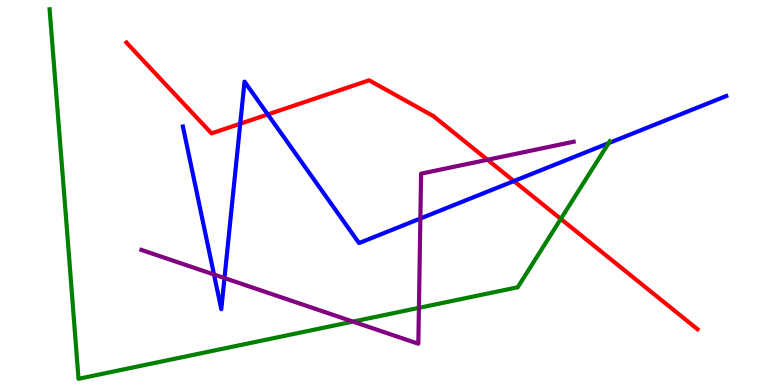[{'lines': ['blue', 'red'], 'intersections': [{'x': 3.1, 'y': 6.79}, {'x': 3.46, 'y': 7.03}, {'x': 6.63, 'y': 5.3}]}, {'lines': ['green', 'red'], 'intersections': [{'x': 7.24, 'y': 4.31}]}, {'lines': ['purple', 'red'], 'intersections': [{'x': 6.29, 'y': 5.85}]}, {'lines': ['blue', 'green'], 'intersections': [{'x': 7.85, 'y': 6.28}]}, {'lines': ['blue', 'purple'], 'intersections': [{'x': 2.76, 'y': 2.87}, {'x': 2.9, 'y': 2.78}, {'x': 5.42, 'y': 4.32}]}, {'lines': ['green', 'purple'], 'intersections': [{'x': 4.55, 'y': 1.65}, {'x': 5.41, 'y': 2.0}]}]